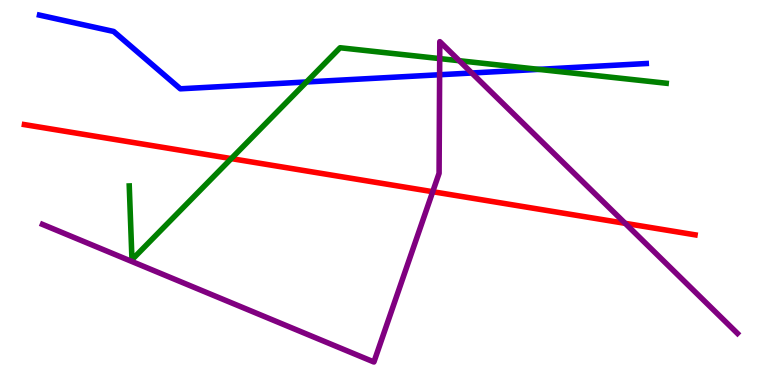[{'lines': ['blue', 'red'], 'intersections': []}, {'lines': ['green', 'red'], 'intersections': [{'x': 2.98, 'y': 5.88}]}, {'lines': ['purple', 'red'], 'intersections': [{'x': 5.58, 'y': 5.02}, {'x': 8.07, 'y': 4.2}]}, {'lines': ['blue', 'green'], 'intersections': [{'x': 3.95, 'y': 7.87}, {'x': 6.95, 'y': 8.2}]}, {'lines': ['blue', 'purple'], 'intersections': [{'x': 5.67, 'y': 8.06}, {'x': 6.09, 'y': 8.1}]}, {'lines': ['green', 'purple'], 'intersections': [{'x': 5.67, 'y': 8.48}, {'x': 5.93, 'y': 8.42}]}]